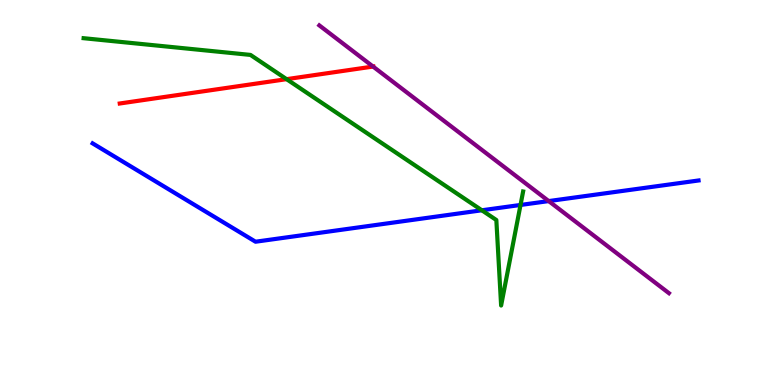[{'lines': ['blue', 'red'], 'intersections': []}, {'lines': ['green', 'red'], 'intersections': [{'x': 3.7, 'y': 7.94}]}, {'lines': ['purple', 'red'], 'intersections': [{'x': 4.81, 'y': 8.27}]}, {'lines': ['blue', 'green'], 'intersections': [{'x': 6.22, 'y': 4.54}, {'x': 6.72, 'y': 4.68}]}, {'lines': ['blue', 'purple'], 'intersections': [{'x': 7.08, 'y': 4.78}]}, {'lines': ['green', 'purple'], 'intersections': []}]